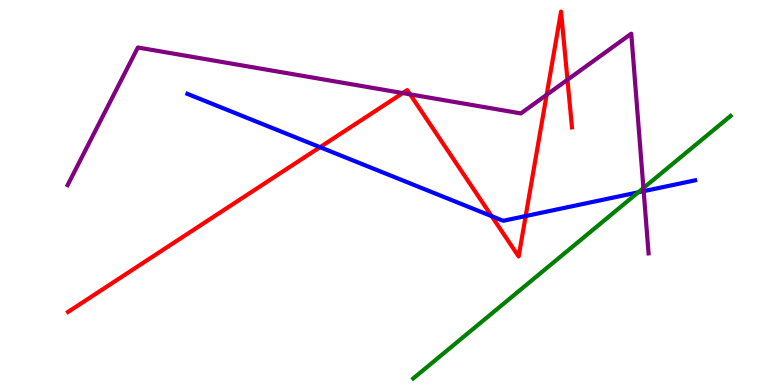[{'lines': ['blue', 'red'], 'intersections': [{'x': 4.13, 'y': 6.18}, {'x': 6.34, 'y': 4.38}, {'x': 6.78, 'y': 4.39}]}, {'lines': ['green', 'red'], 'intersections': []}, {'lines': ['purple', 'red'], 'intersections': [{'x': 5.2, 'y': 7.58}, {'x': 5.29, 'y': 7.55}, {'x': 7.05, 'y': 7.54}, {'x': 7.32, 'y': 7.93}]}, {'lines': ['blue', 'green'], 'intersections': [{'x': 8.24, 'y': 5.0}]}, {'lines': ['blue', 'purple'], 'intersections': [{'x': 8.31, 'y': 5.03}]}, {'lines': ['green', 'purple'], 'intersections': [{'x': 8.3, 'y': 5.12}]}]